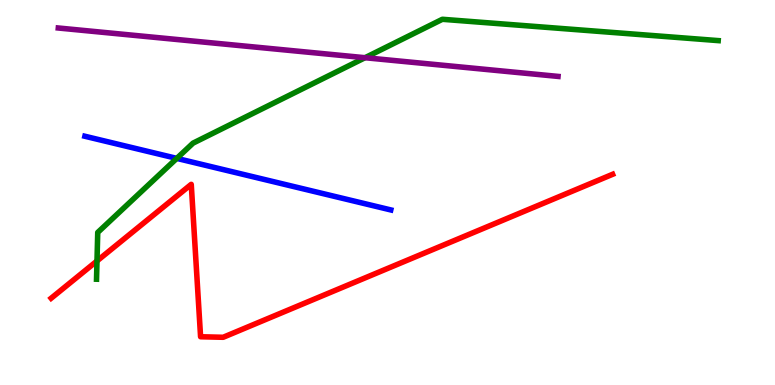[{'lines': ['blue', 'red'], 'intersections': []}, {'lines': ['green', 'red'], 'intersections': [{'x': 1.25, 'y': 3.22}]}, {'lines': ['purple', 'red'], 'intersections': []}, {'lines': ['blue', 'green'], 'intersections': [{'x': 2.28, 'y': 5.89}]}, {'lines': ['blue', 'purple'], 'intersections': []}, {'lines': ['green', 'purple'], 'intersections': [{'x': 4.71, 'y': 8.5}]}]